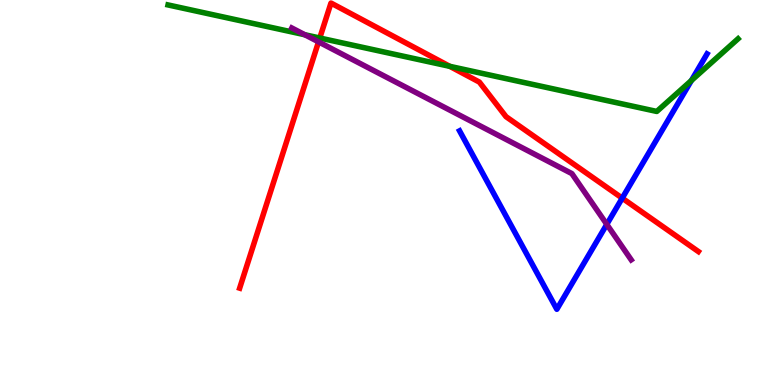[{'lines': ['blue', 'red'], 'intersections': [{'x': 8.03, 'y': 4.85}]}, {'lines': ['green', 'red'], 'intersections': [{'x': 4.13, 'y': 9.01}, {'x': 5.8, 'y': 8.28}]}, {'lines': ['purple', 'red'], 'intersections': [{'x': 4.11, 'y': 8.91}]}, {'lines': ['blue', 'green'], 'intersections': [{'x': 8.92, 'y': 7.91}]}, {'lines': ['blue', 'purple'], 'intersections': [{'x': 7.83, 'y': 4.17}]}, {'lines': ['green', 'purple'], 'intersections': [{'x': 3.93, 'y': 9.1}]}]